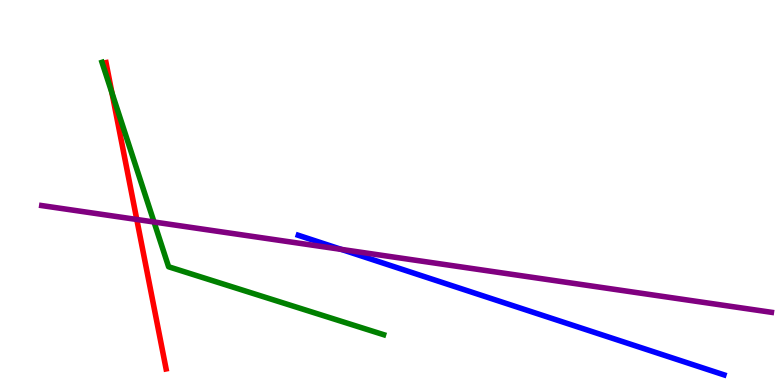[{'lines': ['blue', 'red'], 'intersections': []}, {'lines': ['green', 'red'], 'intersections': [{'x': 1.44, 'y': 7.59}]}, {'lines': ['purple', 'red'], 'intersections': [{'x': 1.77, 'y': 4.3}]}, {'lines': ['blue', 'green'], 'intersections': []}, {'lines': ['blue', 'purple'], 'intersections': [{'x': 4.4, 'y': 3.52}]}, {'lines': ['green', 'purple'], 'intersections': [{'x': 1.99, 'y': 4.23}]}]